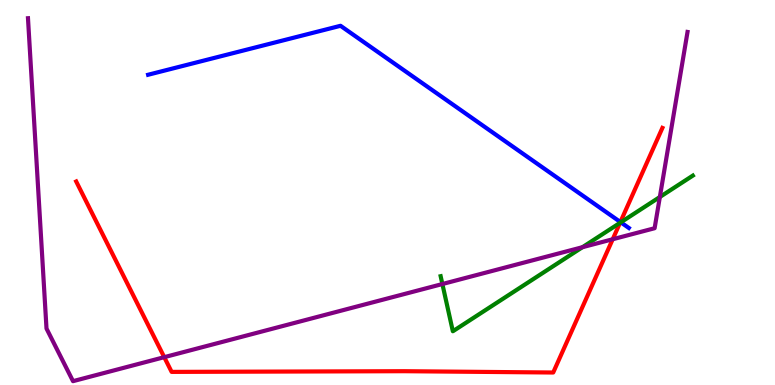[{'lines': ['blue', 'red'], 'intersections': [{'x': 8.01, 'y': 4.23}]}, {'lines': ['green', 'red'], 'intersections': [{'x': 8.0, 'y': 4.21}]}, {'lines': ['purple', 'red'], 'intersections': [{'x': 2.12, 'y': 0.723}, {'x': 7.91, 'y': 3.79}]}, {'lines': ['blue', 'green'], 'intersections': [{'x': 8.01, 'y': 4.23}]}, {'lines': ['blue', 'purple'], 'intersections': []}, {'lines': ['green', 'purple'], 'intersections': [{'x': 5.71, 'y': 2.62}, {'x': 7.52, 'y': 3.58}, {'x': 8.51, 'y': 4.88}]}]